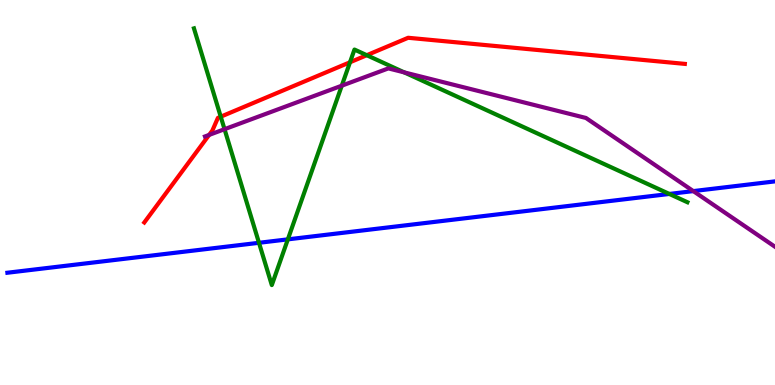[{'lines': ['blue', 'red'], 'intersections': []}, {'lines': ['green', 'red'], 'intersections': [{'x': 2.85, 'y': 6.97}, {'x': 4.52, 'y': 8.38}, {'x': 4.73, 'y': 8.57}]}, {'lines': ['purple', 'red'], 'intersections': [{'x': 2.7, 'y': 6.5}]}, {'lines': ['blue', 'green'], 'intersections': [{'x': 3.34, 'y': 3.69}, {'x': 3.71, 'y': 3.78}, {'x': 8.64, 'y': 4.96}]}, {'lines': ['blue', 'purple'], 'intersections': [{'x': 8.95, 'y': 5.04}]}, {'lines': ['green', 'purple'], 'intersections': [{'x': 2.9, 'y': 6.64}, {'x': 4.41, 'y': 7.77}, {'x': 5.22, 'y': 8.12}]}]